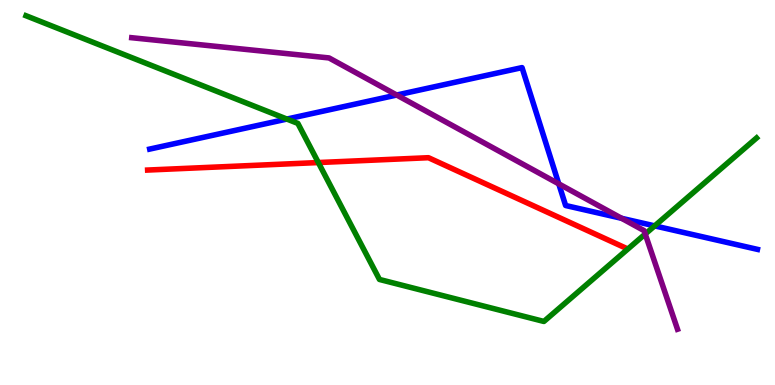[{'lines': ['blue', 'red'], 'intersections': []}, {'lines': ['green', 'red'], 'intersections': [{'x': 4.11, 'y': 5.78}]}, {'lines': ['purple', 'red'], 'intersections': []}, {'lines': ['blue', 'green'], 'intersections': [{'x': 3.7, 'y': 6.91}, {'x': 8.45, 'y': 4.13}]}, {'lines': ['blue', 'purple'], 'intersections': [{'x': 5.12, 'y': 7.53}, {'x': 7.21, 'y': 5.22}, {'x': 8.02, 'y': 4.33}]}, {'lines': ['green', 'purple'], 'intersections': [{'x': 8.33, 'y': 3.92}]}]